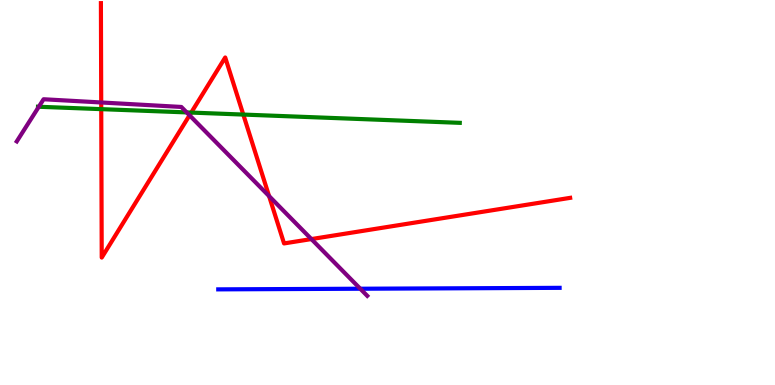[{'lines': ['blue', 'red'], 'intersections': []}, {'lines': ['green', 'red'], 'intersections': [{'x': 1.31, 'y': 7.17}, {'x': 2.47, 'y': 7.08}, {'x': 3.14, 'y': 7.02}]}, {'lines': ['purple', 'red'], 'intersections': [{'x': 1.31, 'y': 7.34}, {'x': 2.45, 'y': 7.01}, {'x': 3.47, 'y': 4.91}, {'x': 4.02, 'y': 3.79}]}, {'lines': ['blue', 'green'], 'intersections': []}, {'lines': ['blue', 'purple'], 'intersections': [{'x': 4.65, 'y': 2.5}]}, {'lines': ['green', 'purple'], 'intersections': [{'x': 0.501, 'y': 7.23}, {'x': 2.41, 'y': 7.08}]}]